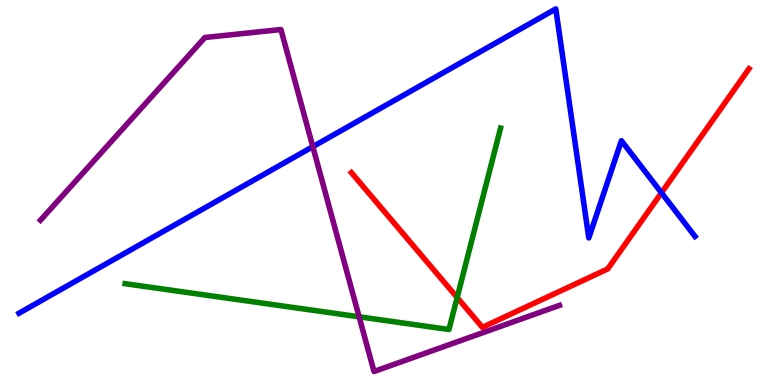[{'lines': ['blue', 'red'], 'intersections': [{'x': 8.53, 'y': 4.99}]}, {'lines': ['green', 'red'], 'intersections': [{'x': 5.9, 'y': 2.27}]}, {'lines': ['purple', 'red'], 'intersections': []}, {'lines': ['blue', 'green'], 'intersections': []}, {'lines': ['blue', 'purple'], 'intersections': [{'x': 4.04, 'y': 6.19}]}, {'lines': ['green', 'purple'], 'intersections': [{'x': 4.63, 'y': 1.77}]}]